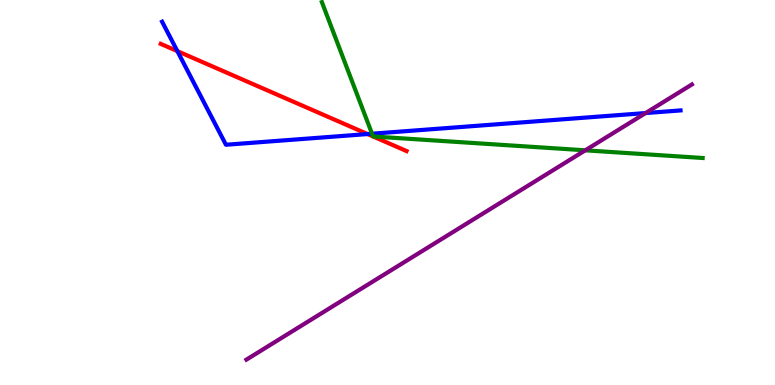[{'lines': ['blue', 'red'], 'intersections': [{'x': 2.29, 'y': 8.67}, {'x': 4.74, 'y': 6.52}]}, {'lines': ['green', 'red'], 'intersections': []}, {'lines': ['purple', 'red'], 'intersections': []}, {'lines': ['blue', 'green'], 'intersections': [{'x': 4.8, 'y': 6.53}]}, {'lines': ['blue', 'purple'], 'intersections': [{'x': 8.33, 'y': 7.06}]}, {'lines': ['green', 'purple'], 'intersections': [{'x': 7.55, 'y': 6.1}]}]